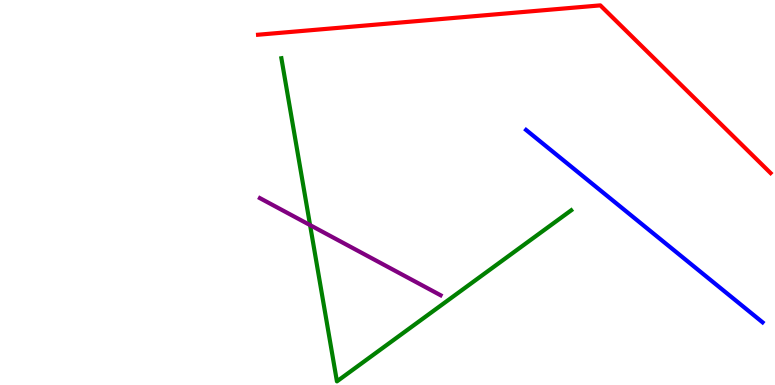[{'lines': ['blue', 'red'], 'intersections': []}, {'lines': ['green', 'red'], 'intersections': []}, {'lines': ['purple', 'red'], 'intersections': []}, {'lines': ['blue', 'green'], 'intersections': []}, {'lines': ['blue', 'purple'], 'intersections': []}, {'lines': ['green', 'purple'], 'intersections': [{'x': 4.0, 'y': 4.15}]}]